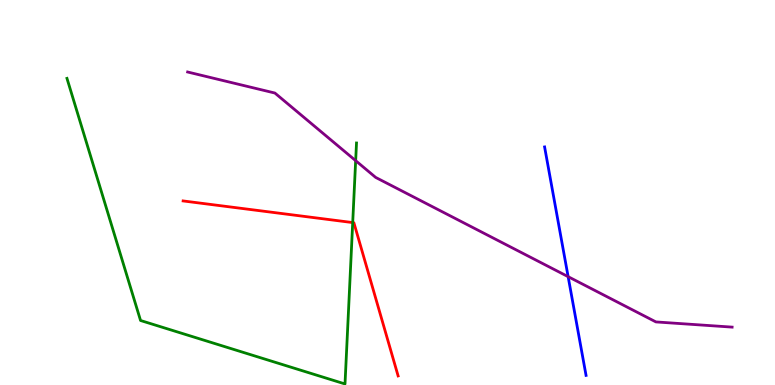[{'lines': ['blue', 'red'], 'intersections': []}, {'lines': ['green', 'red'], 'intersections': [{'x': 4.55, 'y': 4.22}]}, {'lines': ['purple', 'red'], 'intersections': []}, {'lines': ['blue', 'green'], 'intersections': []}, {'lines': ['blue', 'purple'], 'intersections': [{'x': 7.33, 'y': 2.81}]}, {'lines': ['green', 'purple'], 'intersections': [{'x': 4.59, 'y': 5.83}]}]